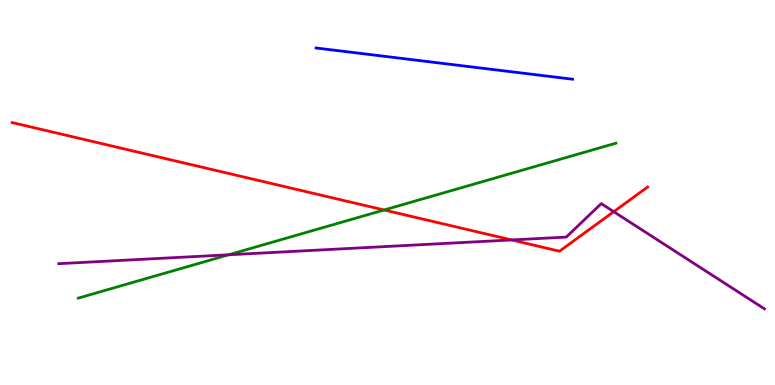[{'lines': ['blue', 'red'], 'intersections': []}, {'lines': ['green', 'red'], 'intersections': [{'x': 4.96, 'y': 4.55}]}, {'lines': ['purple', 'red'], 'intersections': [{'x': 6.6, 'y': 3.77}, {'x': 7.92, 'y': 4.5}]}, {'lines': ['blue', 'green'], 'intersections': []}, {'lines': ['blue', 'purple'], 'intersections': []}, {'lines': ['green', 'purple'], 'intersections': [{'x': 2.95, 'y': 3.38}]}]